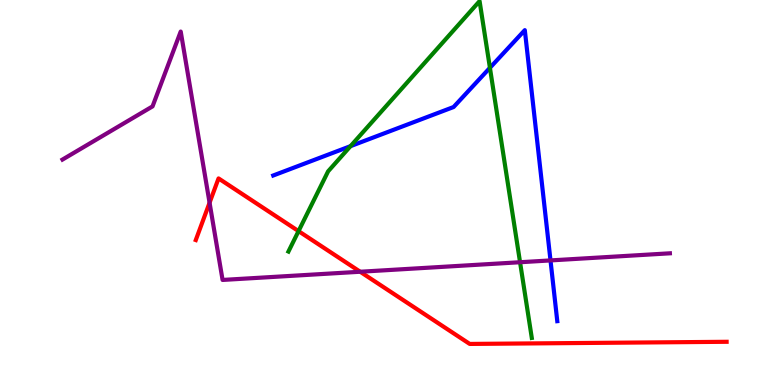[{'lines': ['blue', 'red'], 'intersections': []}, {'lines': ['green', 'red'], 'intersections': [{'x': 3.85, 'y': 4.0}]}, {'lines': ['purple', 'red'], 'intersections': [{'x': 2.7, 'y': 4.73}, {'x': 4.65, 'y': 2.94}]}, {'lines': ['blue', 'green'], 'intersections': [{'x': 4.52, 'y': 6.2}, {'x': 6.32, 'y': 8.24}]}, {'lines': ['blue', 'purple'], 'intersections': [{'x': 7.1, 'y': 3.24}]}, {'lines': ['green', 'purple'], 'intersections': [{'x': 6.71, 'y': 3.19}]}]